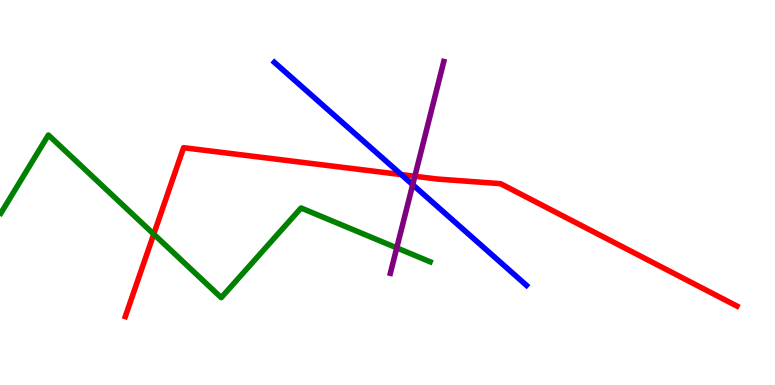[{'lines': ['blue', 'red'], 'intersections': [{'x': 5.18, 'y': 5.47}]}, {'lines': ['green', 'red'], 'intersections': [{'x': 1.98, 'y': 3.92}]}, {'lines': ['purple', 'red'], 'intersections': [{'x': 5.35, 'y': 5.42}]}, {'lines': ['blue', 'green'], 'intersections': []}, {'lines': ['blue', 'purple'], 'intersections': [{'x': 5.33, 'y': 5.2}]}, {'lines': ['green', 'purple'], 'intersections': [{'x': 5.12, 'y': 3.56}]}]